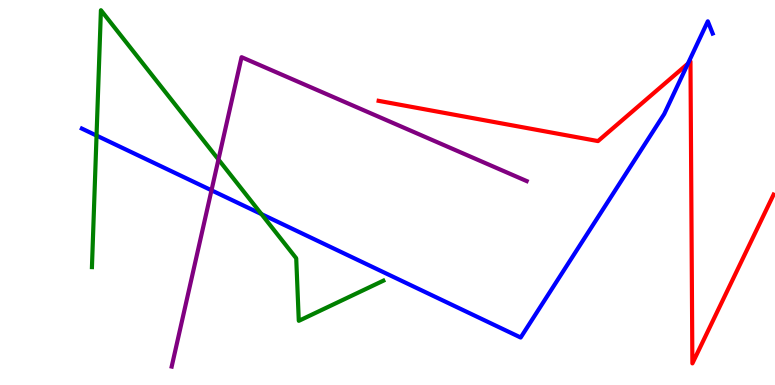[{'lines': ['blue', 'red'], 'intersections': [{'x': 8.88, 'y': 8.35}]}, {'lines': ['green', 'red'], 'intersections': []}, {'lines': ['purple', 'red'], 'intersections': []}, {'lines': ['blue', 'green'], 'intersections': [{'x': 1.25, 'y': 6.48}, {'x': 3.37, 'y': 4.44}]}, {'lines': ['blue', 'purple'], 'intersections': [{'x': 2.73, 'y': 5.06}]}, {'lines': ['green', 'purple'], 'intersections': [{'x': 2.82, 'y': 5.86}]}]